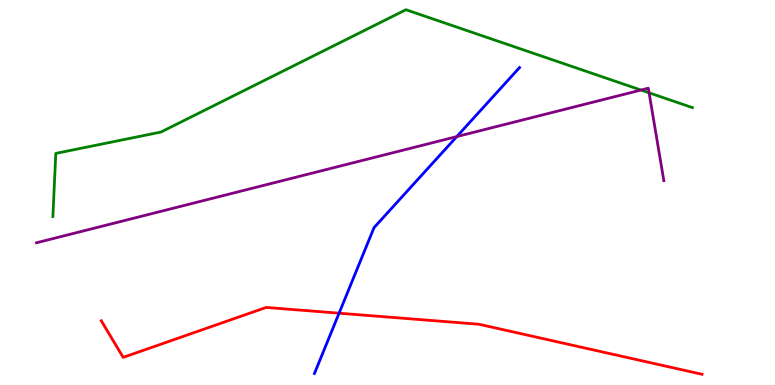[{'lines': ['blue', 'red'], 'intersections': [{'x': 4.38, 'y': 1.87}]}, {'lines': ['green', 'red'], 'intersections': []}, {'lines': ['purple', 'red'], 'intersections': []}, {'lines': ['blue', 'green'], 'intersections': []}, {'lines': ['blue', 'purple'], 'intersections': [{'x': 5.89, 'y': 6.45}]}, {'lines': ['green', 'purple'], 'intersections': [{'x': 8.27, 'y': 7.66}, {'x': 8.38, 'y': 7.59}]}]